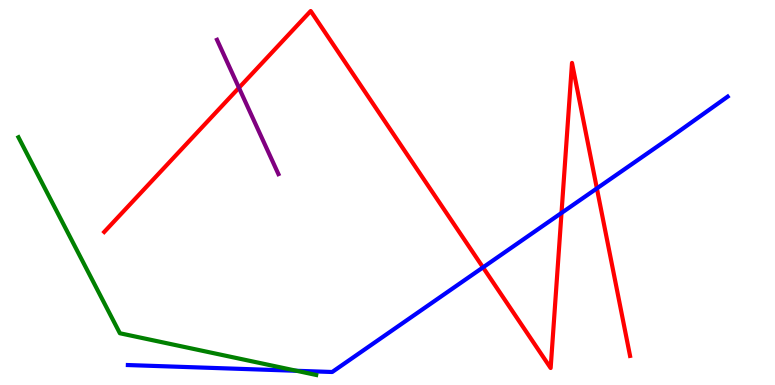[{'lines': ['blue', 'red'], 'intersections': [{'x': 6.23, 'y': 3.05}, {'x': 7.25, 'y': 4.47}, {'x': 7.7, 'y': 5.11}]}, {'lines': ['green', 'red'], 'intersections': []}, {'lines': ['purple', 'red'], 'intersections': [{'x': 3.08, 'y': 7.72}]}, {'lines': ['blue', 'green'], 'intersections': [{'x': 3.83, 'y': 0.369}]}, {'lines': ['blue', 'purple'], 'intersections': []}, {'lines': ['green', 'purple'], 'intersections': []}]